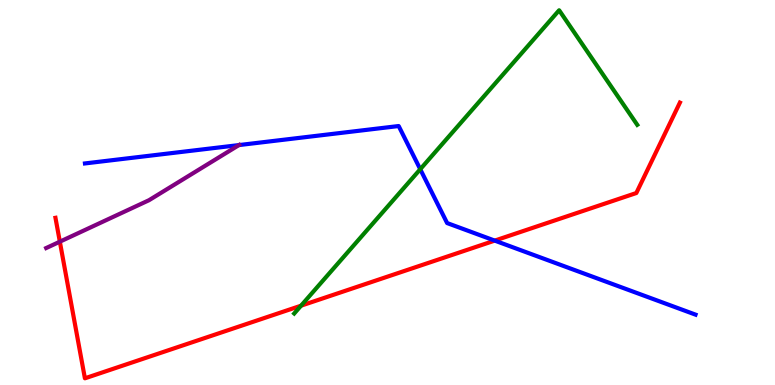[{'lines': ['blue', 'red'], 'intersections': [{'x': 6.38, 'y': 3.75}]}, {'lines': ['green', 'red'], 'intersections': [{'x': 3.88, 'y': 2.06}]}, {'lines': ['purple', 'red'], 'intersections': [{'x': 0.772, 'y': 3.72}]}, {'lines': ['blue', 'green'], 'intersections': [{'x': 5.42, 'y': 5.6}]}, {'lines': ['blue', 'purple'], 'intersections': [{'x': 3.08, 'y': 6.23}]}, {'lines': ['green', 'purple'], 'intersections': []}]